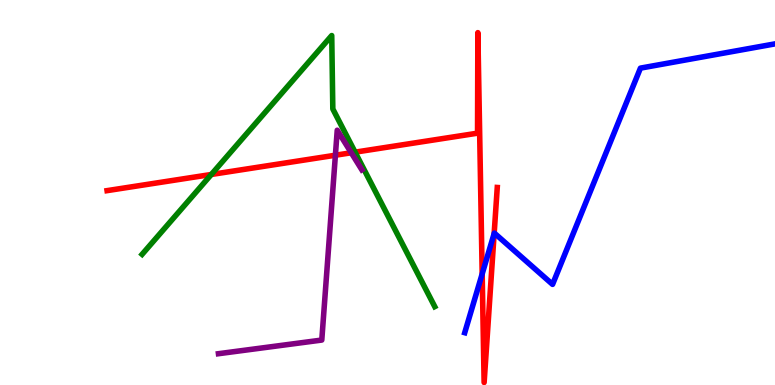[{'lines': ['blue', 'red'], 'intersections': [{'x': 6.22, 'y': 2.89}, {'x': 6.38, 'y': 3.93}]}, {'lines': ['green', 'red'], 'intersections': [{'x': 2.73, 'y': 5.47}, {'x': 4.58, 'y': 6.05}]}, {'lines': ['purple', 'red'], 'intersections': [{'x': 4.33, 'y': 5.97}, {'x': 4.53, 'y': 6.03}]}, {'lines': ['blue', 'green'], 'intersections': []}, {'lines': ['blue', 'purple'], 'intersections': []}, {'lines': ['green', 'purple'], 'intersections': []}]